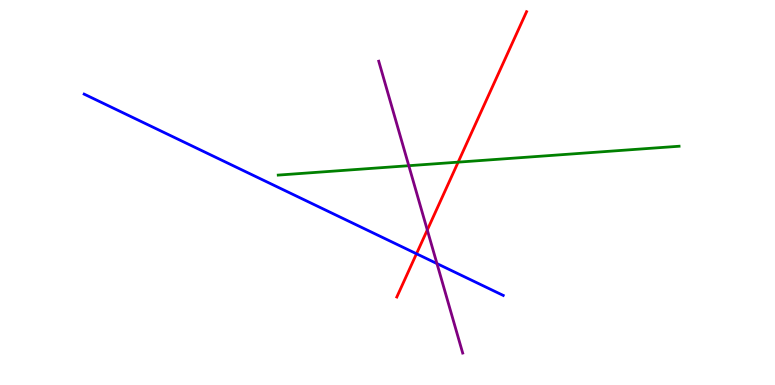[{'lines': ['blue', 'red'], 'intersections': [{'x': 5.37, 'y': 3.41}]}, {'lines': ['green', 'red'], 'intersections': [{'x': 5.91, 'y': 5.79}]}, {'lines': ['purple', 'red'], 'intersections': [{'x': 5.51, 'y': 4.03}]}, {'lines': ['blue', 'green'], 'intersections': []}, {'lines': ['blue', 'purple'], 'intersections': [{'x': 5.64, 'y': 3.15}]}, {'lines': ['green', 'purple'], 'intersections': [{'x': 5.27, 'y': 5.7}]}]